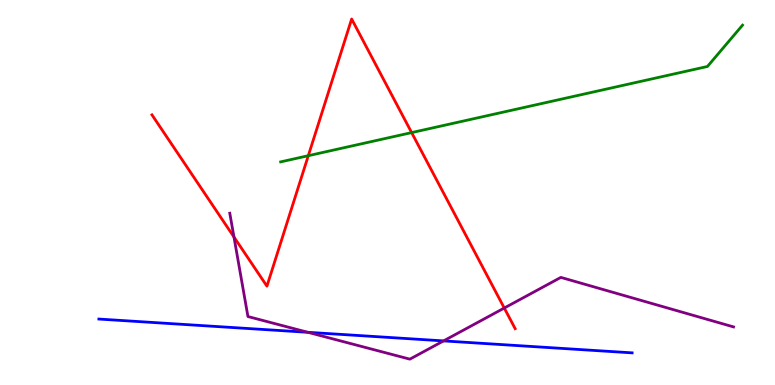[{'lines': ['blue', 'red'], 'intersections': []}, {'lines': ['green', 'red'], 'intersections': [{'x': 3.98, 'y': 5.96}, {'x': 5.31, 'y': 6.56}]}, {'lines': ['purple', 'red'], 'intersections': [{'x': 3.02, 'y': 3.84}, {'x': 6.51, 'y': 2.0}]}, {'lines': ['blue', 'green'], 'intersections': []}, {'lines': ['blue', 'purple'], 'intersections': [{'x': 3.97, 'y': 1.37}, {'x': 5.72, 'y': 1.15}]}, {'lines': ['green', 'purple'], 'intersections': []}]